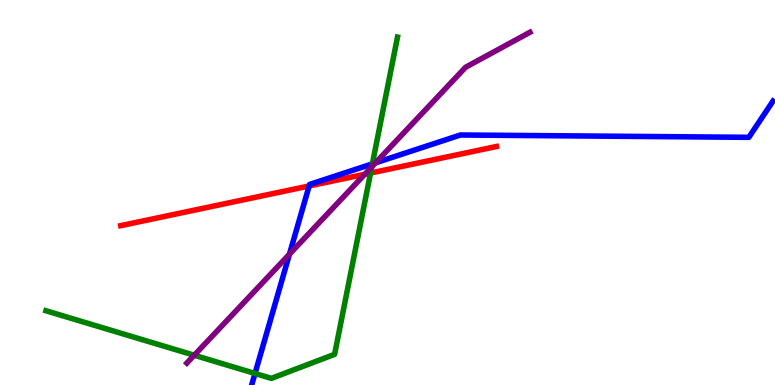[{'lines': ['blue', 'red'], 'intersections': [{'x': 3.99, 'y': 5.17}]}, {'lines': ['green', 'red'], 'intersections': [{'x': 4.78, 'y': 5.51}]}, {'lines': ['purple', 'red'], 'intersections': [{'x': 4.71, 'y': 5.47}]}, {'lines': ['blue', 'green'], 'intersections': [{'x': 3.29, 'y': 0.299}, {'x': 4.8, 'y': 5.74}]}, {'lines': ['blue', 'purple'], 'intersections': [{'x': 3.73, 'y': 3.4}, {'x': 4.85, 'y': 5.77}]}, {'lines': ['green', 'purple'], 'intersections': [{'x': 2.51, 'y': 0.773}, {'x': 4.8, 'y': 5.67}]}]